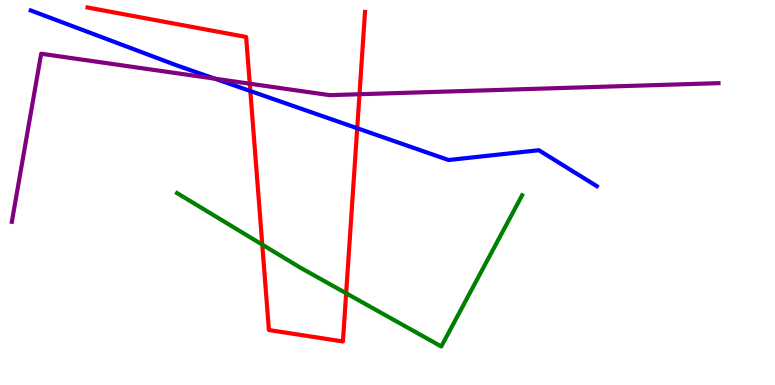[{'lines': ['blue', 'red'], 'intersections': [{'x': 3.23, 'y': 7.64}, {'x': 4.61, 'y': 6.67}]}, {'lines': ['green', 'red'], 'intersections': [{'x': 3.38, 'y': 3.65}, {'x': 4.47, 'y': 2.38}]}, {'lines': ['purple', 'red'], 'intersections': [{'x': 3.22, 'y': 7.83}, {'x': 4.64, 'y': 7.55}]}, {'lines': ['blue', 'green'], 'intersections': []}, {'lines': ['blue', 'purple'], 'intersections': [{'x': 2.77, 'y': 7.96}]}, {'lines': ['green', 'purple'], 'intersections': []}]